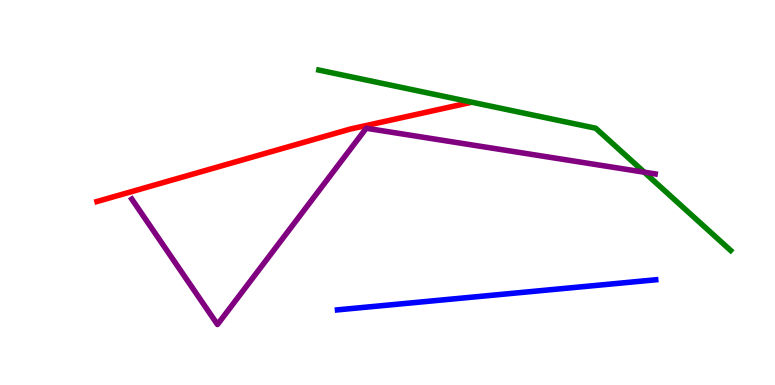[{'lines': ['blue', 'red'], 'intersections': []}, {'lines': ['green', 'red'], 'intersections': []}, {'lines': ['purple', 'red'], 'intersections': []}, {'lines': ['blue', 'green'], 'intersections': []}, {'lines': ['blue', 'purple'], 'intersections': []}, {'lines': ['green', 'purple'], 'intersections': [{'x': 8.31, 'y': 5.53}]}]